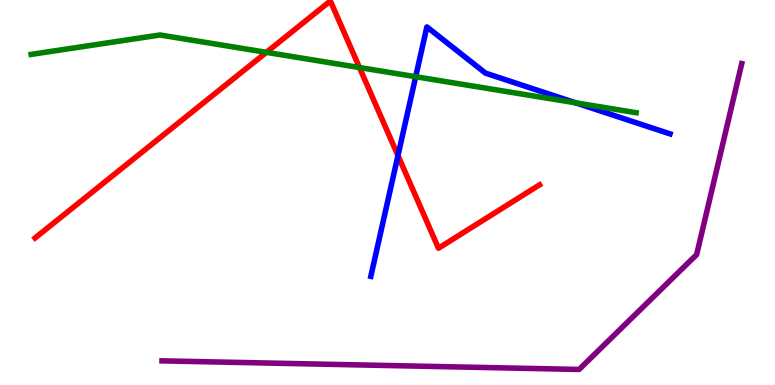[{'lines': ['blue', 'red'], 'intersections': [{'x': 5.14, 'y': 5.96}]}, {'lines': ['green', 'red'], 'intersections': [{'x': 3.44, 'y': 8.64}, {'x': 4.64, 'y': 8.25}]}, {'lines': ['purple', 'red'], 'intersections': []}, {'lines': ['blue', 'green'], 'intersections': [{'x': 5.36, 'y': 8.01}, {'x': 7.43, 'y': 7.33}]}, {'lines': ['blue', 'purple'], 'intersections': []}, {'lines': ['green', 'purple'], 'intersections': []}]